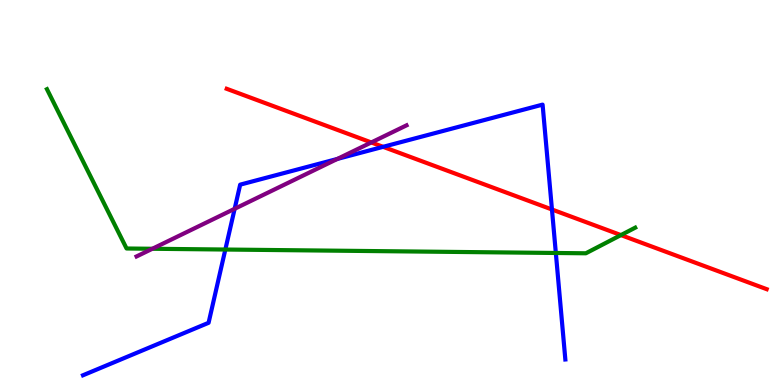[{'lines': ['blue', 'red'], 'intersections': [{'x': 4.94, 'y': 6.19}, {'x': 7.12, 'y': 4.56}]}, {'lines': ['green', 'red'], 'intersections': [{'x': 8.01, 'y': 3.89}]}, {'lines': ['purple', 'red'], 'intersections': [{'x': 4.79, 'y': 6.3}]}, {'lines': ['blue', 'green'], 'intersections': [{'x': 2.91, 'y': 3.52}, {'x': 7.17, 'y': 3.43}]}, {'lines': ['blue', 'purple'], 'intersections': [{'x': 3.03, 'y': 4.58}, {'x': 4.35, 'y': 5.87}]}, {'lines': ['green', 'purple'], 'intersections': [{'x': 1.97, 'y': 3.54}]}]